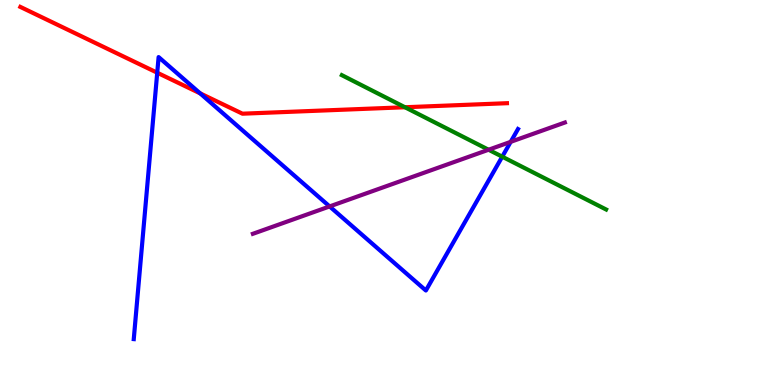[{'lines': ['blue', 'red'], 'intersections': [{'x': 2.03, 'y': 8.11}, {'x': 2.58, 'y': 7.58}]}, {'lines': ['green', 'red'], 'intersections': [{'x': 5.23, 'y': 7.21}]}, {'lines': ['purple', 'red'], 'intersections': []}, {'lines': ['blue', 'green'], 'intersections': [{'x': 6.48, 'y': 5.93}]}, {'lines': ['blue', 'purple'], 'intersections': [{'x': 4.25, 'y': 4.64}, {'x': 6.59, 'y': 6.32}]}, {'lines': ['green', 'purple'], 'intersections': [{'x': 6.3, 'y': 6.11}]}]